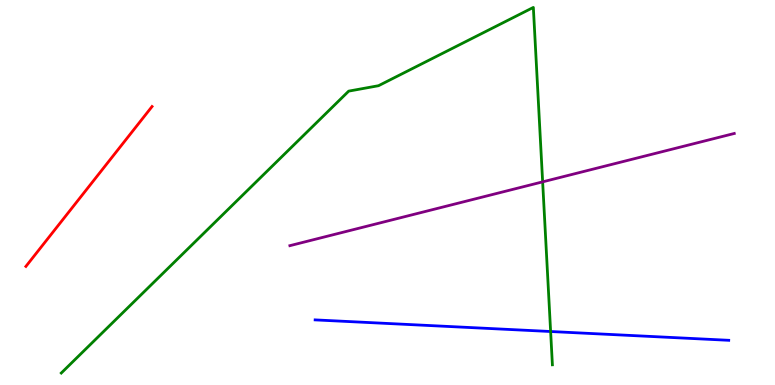[{'lines': ['blue', 'red'], 'intersections': []}, {'lines': ['green', 'red'], 'intersections': []}, {'lines': ['purple', 'red'], 'intersections': []}, {'lines': ['blue', 'green'], 'intersections': [{'x': 7.1, 'y': 1.39}]}, {'lines': ['blue', 'purple'], 'intersections': []}, {'lines': ['green', 'purple'], 'intersections': [{'x': 7.0, 'y': 5.28}]}]